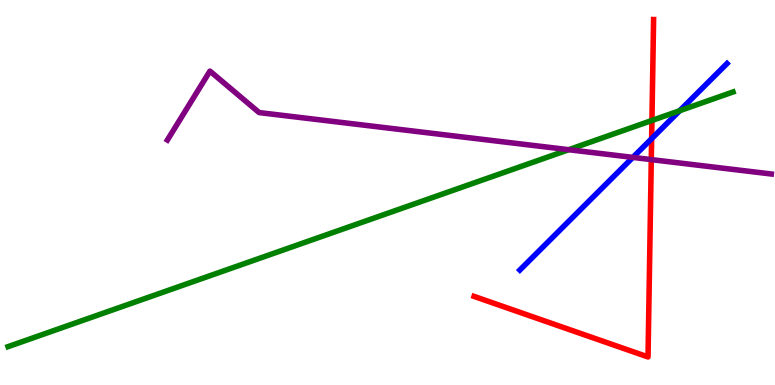[{'lines': ['blue', 'red'], 'intersections': [{'x': 8.41, 'y': 6.4}]}, {'lines': ['green', 'red'], 'intersections': [{'x': 8.41, 'y': 6.87}]}, {'lines': ['purple', 'red'], 'intersections': [{'x': 8.4, 'y': 5.85}]}, {'lines': ['blue', 'green'], 'intersections': [{'x': 8.77, 'y': 7.12}]}, {'lines': ['blue', 'purple'], 'intersections': [{'x': 8.17, 'y': 5.91}]}, {'lines': ['green', 'purple'], 'intersections': [{'x': 7.34, 'y': 6.11}]}]